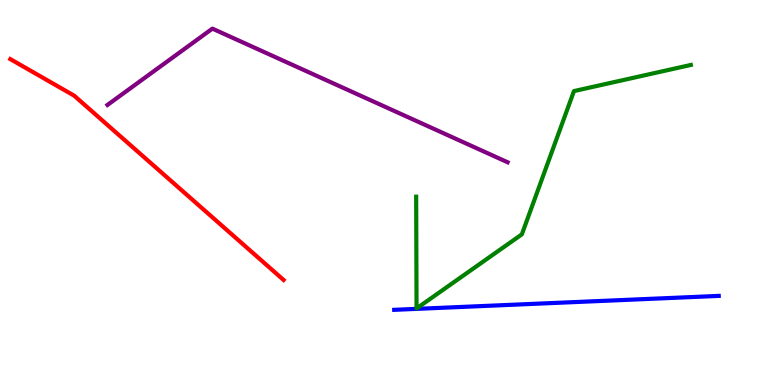[{'lines': ['blue', 'red'], 'intersections': []}, {'lines': ['green', 'red'], 'intersections': []}, {'lines': ['purple', 'red'], 'intersections': []}, {'lines': ['blue', 'green'], 'intersections': []}, {'lines': ['blue', 'purple'], 'intersections': []}, {'lines': ['green', 'purple'], 'intersections': []}]